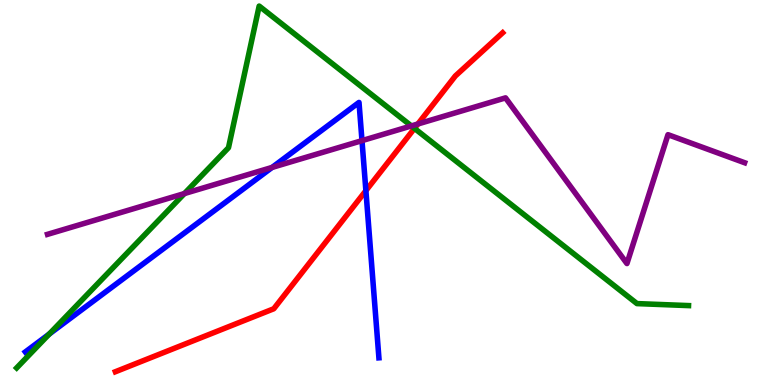[{'lines': ['blue', 'red'], 'intersections': [{'x': 4.72, 'y': 5.05}]}, {'lines': ['green', 'red'], 'intersections': [{'x': 5.35, 'y': 6.67}]}, {'lines': ['purple', 'red'], 'intersections': [{'x': 5.39, 'y': 6.78}]}, {'lines': ['blue', 'green'], 'intersections': [{'x': 0.635, 'y': 1.32}]}, {'lines': ['blue', 'purple'], 'intersections': [{'x': 3.51, 'y': 5.65}, {'x': 4.67, 'y': 6.35}]}, {'lines': ['green', 'purple'], 'intersections': [{'x': 2.38, 'y': 4.97}, {'x': 5.31, 'y': 6.73}]}]